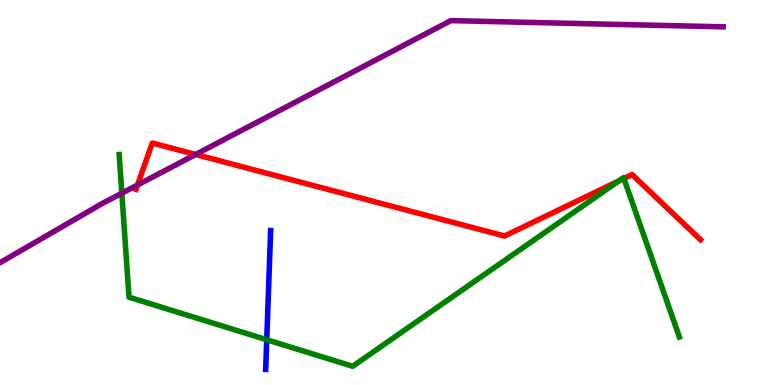[{'lines': ['blue', 'red'], 'intersections': []}, {'lines': ['green', 'red'], 'intersections': [{'x': 7.99, 'y': 5.3}, {'x': 8.05, 'y': 5.36}]}, {'lines': ['purple', 'red'], 'intersections': [{'x': 1.77, 'y': 5.2}, {'x': 2.52, 'y': 5.99}]}, {'lines': ['blue', 'green'], 'intersections': [{'x': 3.44, 'y': 1.18}]}, {'lines': ['blue', 'purple'], 'intersections': []}, {'lines': ['green', 'purple'], 'intersections': [{'x': 1.57, 'y': 4.98}]}]